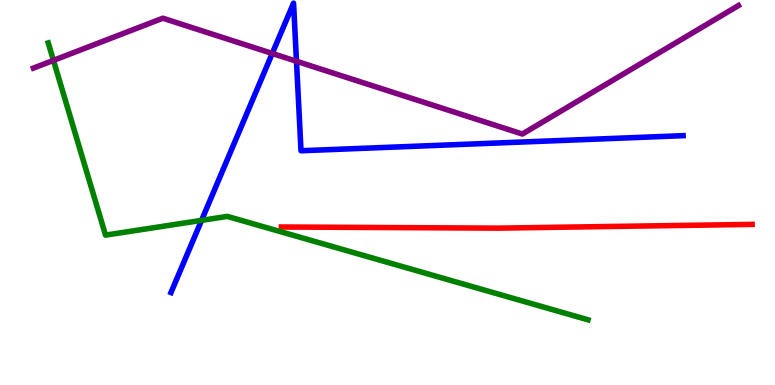[{'lines': ['blue', 'red'], 'intersections': []}, {'lines': ['green', 'red'], 'intersections': []}, {'lines': ['purple', 'red'], 'intersections': []}, {'lines': ['blue', 'green'], 'intersections': [{'x': 2.6, 'y': 4.28}]}, {'lines': ['blue', 'purple'], 'intersections': [{'x': 3.51, 'y': 8.61}, {'x': 3.83, 'y': 8.41}]}, {'lines': ['green', 'purple'], 'intersections': [{'x': 0.69, 'y': 8.43}]}]